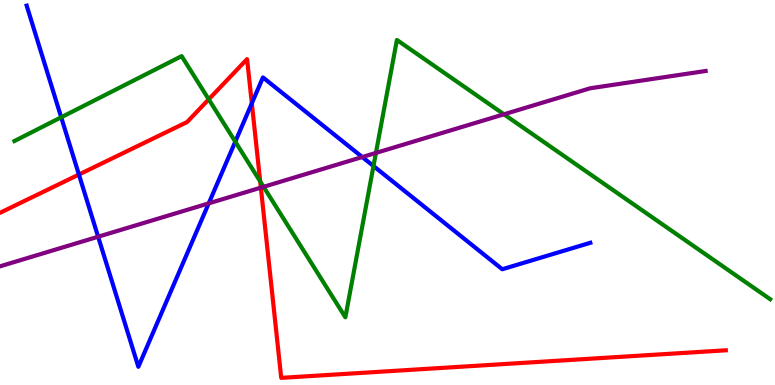[{'lines': ['blue', 'red'], 'intersections': [{'x': 1.02, 'y': 5.47}, {'x': 3.25, 'y': 7.32}]}, {'lines': ['green', 'red'], 'intersections': [{'x': 2.69, 'y': 7.42}, {'x': 3.36, 'y': 5.29}]}, {'lines': ['purple', 'red'], 'intersections': [{'x': 3.37, 'y': 5.13}]}, {'lines': ['blue', 'green'], 'intersections': [{'x': 0.79, 'y': 6.95}, {'x': 3.04, 'y': 6.32}, {'x': 4.82, 'y': 5.69}]}, {'lines': ['blue', 'purple'], 'intersections': [{'x': 1.27, 'y': 3.85}, {'x': 2.69, 'y': 4.72}, {'x': 4.67, 'y': 5.92}]}, {'lines': ['green', 'purple'], 'intersections': [{'x': 3.4, 'y': 5.15}, {'x': 4.85, 'y': 6.03}, {'x': 6.5, 'y': 7.03}]}]